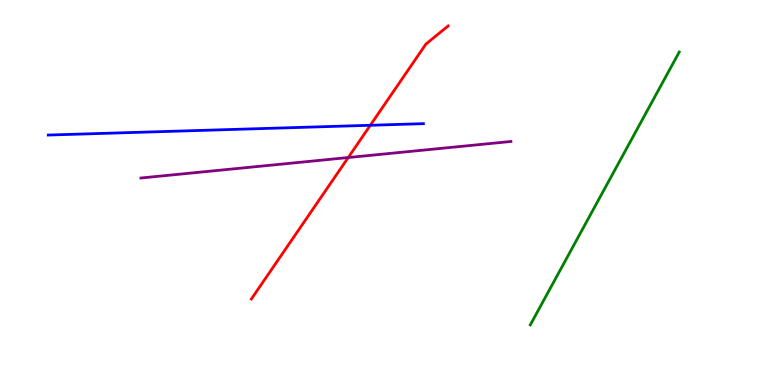[{'lines': ['blue', 'red'], 'intersections': [{'x': 4.78, 'y': 6.75}]}, {'lines': ['green', 'red'], 'intersections': []}, {'lines': ['purple', 'red'], 'intersections': [{'x': 4.49, 'y': 5.91}]}, {'lines': ['blue', 'green'], 'intersections': []}, {'lines': ['blue', 'purple'], 'intersections': []}, {'lines': ['green', 'purple'], 'intersections': []}]